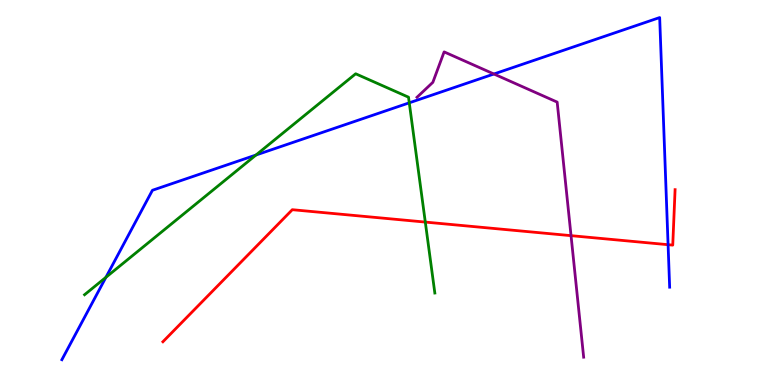[{'lines': ['blue', 'red'], 'intersections': [{'x': 8.62, 'y': 3.64}]}, {'lines': ['green', 'red'], 'intersections': [{'x': 5.49, 'y': 4.23}]}, {'lines': ['purple', 'red'], 'intersections': [{'x': 7.37, 'y': 3.88}]}, {'lines': ['blue', 'green'], 'intersections': [{'x': 1.37, 'y': 2.8}, {'x': 3.3, 'y': 5.97}, {'x': 5.28, 'y': 7.33}]}, {'lines': ['blue', 'purple'], 'intersections': [{'x': 6.37, 'y': 8.08}]}, {'lines': ['green', 'purple'], 'intersections': []}]